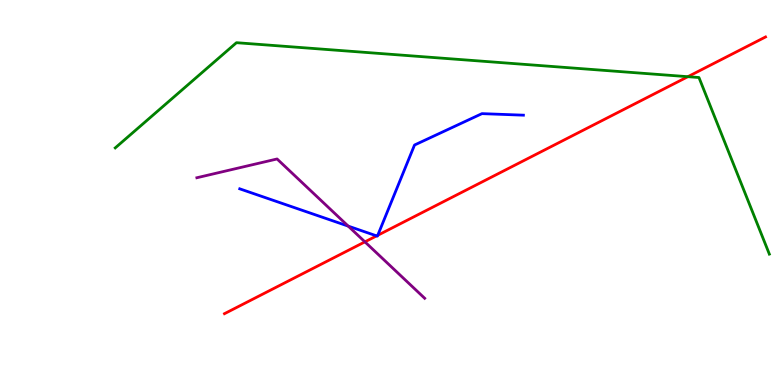[{'lines': ['blue', 'red'], 'intersections': [{'x': 4.86, 'y': 3.87}, {'x': 4.87, 'y': 3.89}]}, {'lines': ['green', 'red'], 'intersections': [{'x': 8.88, 'y': 8.01}]}, {'lines': ['purple', 'red'], 'intersections': [{'x': 4.71, 'y': 3.72}]}, {'lines': ['blue', 'green'], 'intersections': []}, {'lines': ['blue', 'purple'], 'intersections': [{'x': 4.49, 'y': 4.13}]}, {'lines': ['green', 'purple'], 'intersections': []}]